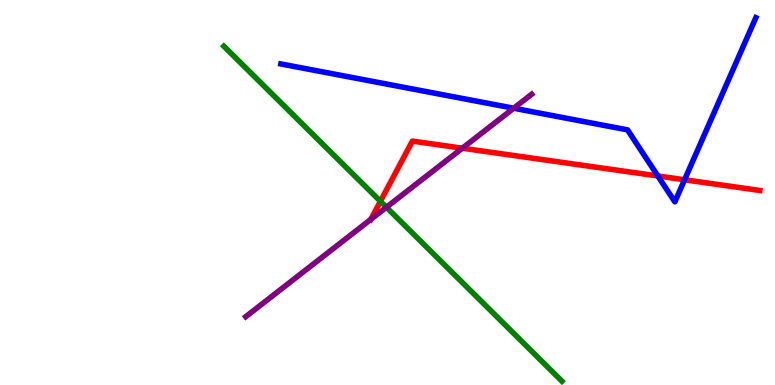[{'lines': ['blue', 'red'], 'intersections': [{'x': 8.49, 'y': 5.43}, {'x': 8.83, 'y': 5.33}]}, {'lines': ['green', 'red'], 'intersections': [{'x': 4.91, 'y': 4.77}]}, {'lines': ['purple', 'red'], 'intersections': [{'x': 4.79, 'y': 4.3}, {'x': 5.97, 'y': 6.15}]}, {'lines': ['blue', 'green'], 'intersections': []}, {'lines': ['blue', 'purple'], 'intersections': [{'x': 6.63, 'y': 7.19}]}, {'lines': ['green', 'purple'], 'intersections': [{'x': 4.99, 'y': 4.62}]}]